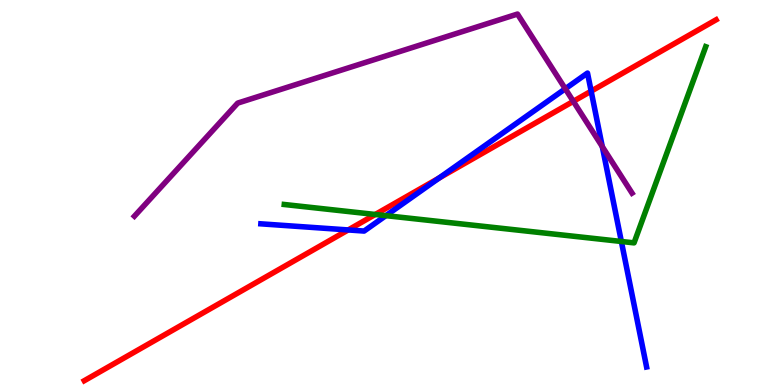[{'lines': ['blue', 'red'], 'intersections': [{'x': 4.49, 'y': 4.03}, {'x': 5.67, 'y': 5.38}, {'x': 7.63, 'y': 7.63}]}, {'lines': ['green', 'red'], 'intersections': [{'x': 4.84, 'y': 4.43}]}, {'lines': ['purple', 'red'], 'intersections': [{'x': 7.4, 'y': 7.37}]}, {'lines': ['blue', 'green'], 'intersections': [{'x': 4.98, 'y': 4.4}, {'x': 8.02, 'y': 3.73}]}, {'lines': ['blue', 'purple'], 'intersections': [{'x': 7.29, 'y': 7.69}, {'x': 7.77, 'y': 6.19}]}, {'lines': ['green', 'purple'], 'intersections': []}]